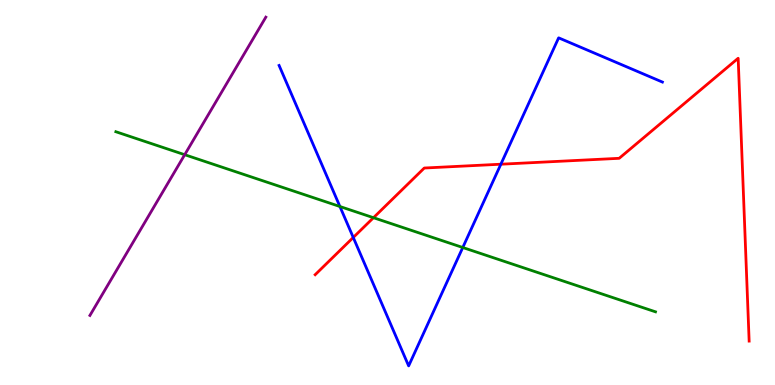[{'lines': ['blue', 'red'], 'intersections': [{'x': 4.56, 'y': 3.83}, {'x': 6.46, 'y': 5.73}]}, {'lines': ['green', 'red'], 'intersections': [{'x': 4.82, 'y': 4.35}]}, {'lines': ['purple', 'red'], 'intersections': []}, {'lines': ['blue', 'green'], 'intersections': [{'x': 4.39, 'y': 4.64}, {'x': 5.97, 'y': 3.57}]}, {'lines': ['blue', 'purple'], 'intersections': []}, {'lines': ['green', 'purple'], 'intersections': [{'x': 2.38, 'y': 5.98}]}]